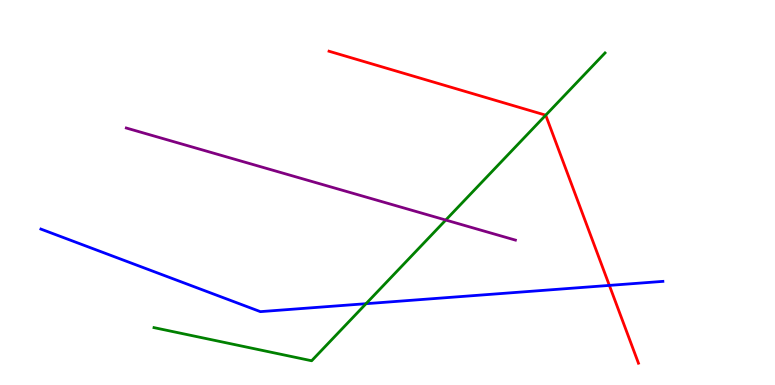[{'lines': ['blue', 'red'], 'intersections': [{'x': 7.86, 'y': 2.59}]}, {'lines': ['green', 'red'], 'intersections': [{'x': 7.04, 'y': 7.01}]}, {'lines': ['purple', 'red'], 'intersections': []}, {'lines': ['blue', 'green'], 'intersections': [{'x': 4.72, 'y': 2.11}]}, {'lines': ['blue', 'purple'], 'intersections': []}, {'lines': ['green', 'purple'], 'intersections': [{'x': 5.75, 'y': 4.28}]}]